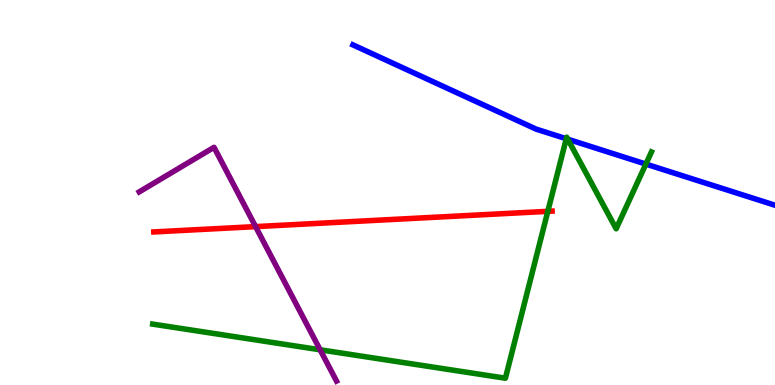[{'lines': ['blue', 'red'], 'intersections': []}, {'lines': ['green', 'red'], 'intersections': [{'x': 7.07, 'y': 4.51}]}, {'lines': ['purple', 'red'], 'intersections': [{'x': 3.3, 'y': 4.11}]}, {'lines': ['blue', 'green'], 'intersections': [{'x': 7.31, 'y': 6.4}, {'x': 7.33, 'y': 6.38}, {'x': 8.33, 'y': 5.74}]}, {'lines': ['blue', 'purple'], 'intersections': []}, {'lines': ['green', 'purple'], 'intersections': [{'x': 4.13, 'y': 0.915}]}]